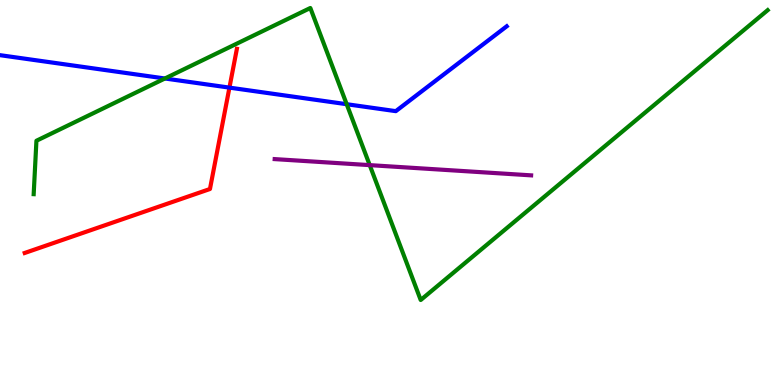[{'lines': ['blue', 'red'], 'intersections': [{'x': 2.96, 'y': 7.72}]}, {'lines': ['green', 'red'], 'intersections': []}, {'lines': ['purple', 'red'], 'intersections': []}, {'lines': ['blue', 'green'], 'intersections': [{'x': 2.13, 'y': 7.96}, {'x': 4.47, 'y': 7.29}]}, {'lines': ['blue', 'purple'], 'intersections': []}, {'lines': ['green', 'purple'], 'intersections': [{'x': 4.77, 'y': 5.71}]}]